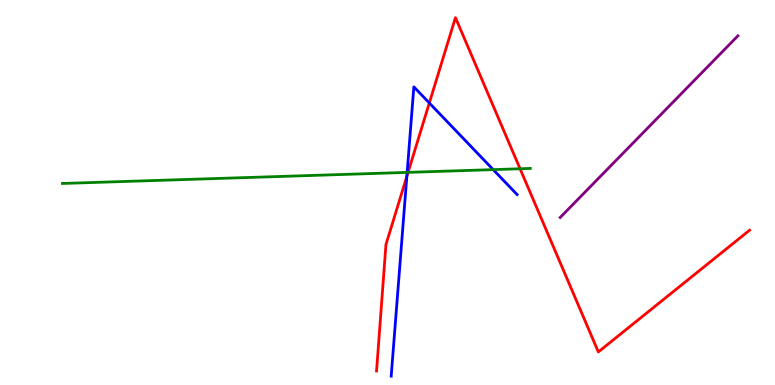[{'lines': ['blue', 'red'], 'intersections': [{'x': 5.25, 'y': 5.42}, {'x': 5.54, 'y': 7.33}]}, {'lines': ['green', 'red'], 'intersections': [{'x': 5.27, 'y': 5.52}, {'x': 6.71, 'y': 5.62}]}, {'lines': ['purple', 'red'], 'intersections': []}, {'lines': ['blue', 'green'], 'intersections': [{'x': 5.25, 'y': 5.52}, {'x': 6.36, 'y': 5.59}]}, {'lines': ['blue', 'purple'], 'intersections': []}, {'lines': ['green', 'purple'], 'intersections': []}]